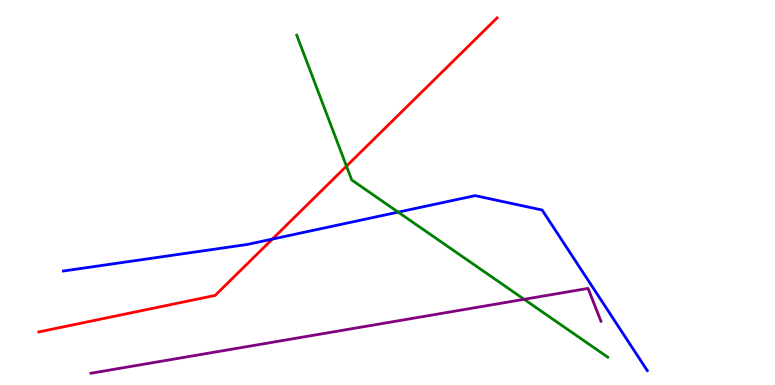[{'lines': ['blue', 'red'], 'intersections': [{'x': 3.51, 'y': 3.79}]}, {'lines': ['green', 'red'], 'intersections': [{'x': 4.47, 'y': 5.68}]}, {'lines': ['purple', 'red'], 'intersections': []}, {'lines': ['blue', 'green'], 'intersections': [{'x': 5.14, 'y': 4.49}]}, {'lines': ['blue', 'purple'], 'intersections': []}, {'lines': ['green', 'purple'], 'intersections': [{'x': 6.76, 'y': 2.23}]}]